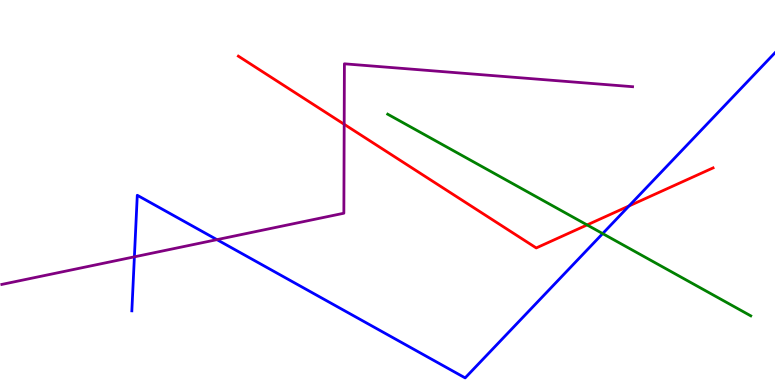[{'lines': ['blue', 'red'], 'intersections': [{'x': 8.12, 'y': 4.65}]}, {'lines': ['green', 'red'], 'intersections': [{'x': 7.58, 'y': 4.16}]}, {'lines': ['purple', 'red'], 'intersections': [{'x': 4.44, 'y': 6.77}]}, {'lines': ['blue', 'green'], 'intersections': [{'x': 7.78, 'y': 3.93}]}, {'lines': ['blue', 'purple'], 'intersections': [{'x': 1.73, 'y': 3.33}, {'x': 2.8, 'y': 3.78}]}, {'lines': ['green', 'purple'], 'intersections': []}]